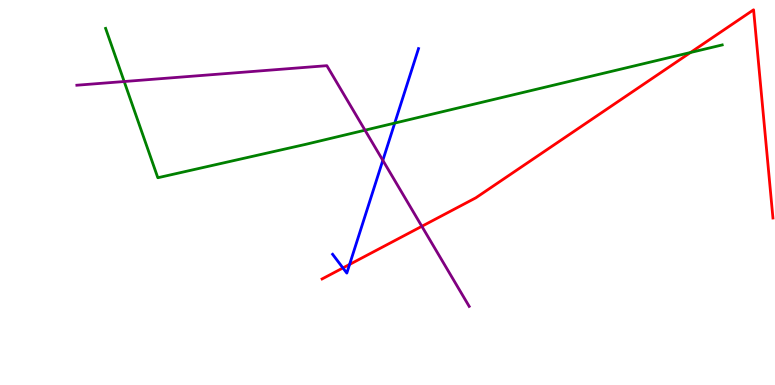[{'lines': ['blue', 'red'], 'intersections': [{'x': 4.42, 'y': 3.04}, {'x': 4.51, 'y': 3.13}]}, {'lines': ['green', 'red'], 'intersections': [{'x': 8.91, 'y': 8.64}]}, {'lines': ['purple', 'red'], 'intersections': [{'x': 5.44, 'y': 4.12}]}, {'lines': ['blue', 'green'], 'intersections': [{'x': 5.09, 'y': 6.8}]}, {'lines': ['blue', 'purple'], 'intersections': [{'x': 4.94, 'y': 5.84}]}, {'lines': ['green', 'purple'], 'intersections': [{'x': 1.6, 'y': 7.88}, {'x': 4.71, 'y': 6.62}]}]